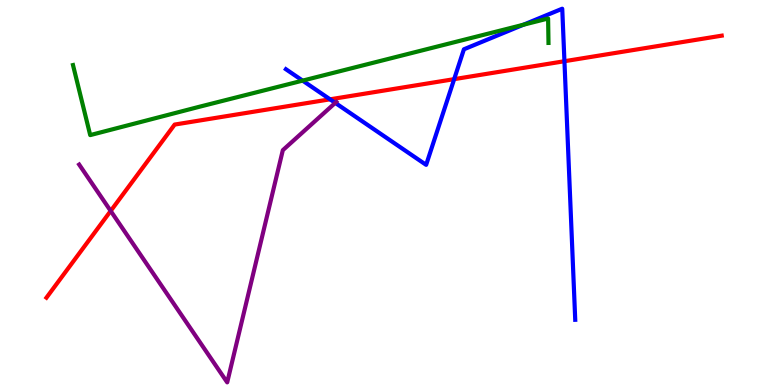[{'lines': ['blue', 'red'], 'intersections': [{'x': 4.26, 'y': 7.42}, {'x': 5.86, 'y': 7.94}, {'x': 7.28, 'y': 8.41}]}, {'lines': ['green', 'red'], 'intersections': []}, {'lines': ['purple', 'red'], 'intersections': [{'x': 1.43, 'y': 4.52}]}, {'lines': ['blue', 'green'], 'intersections': [{'x': 3.9, 'y': 7.91}, {'x': 6.75, 'y': 9.36}]}, {'lines': ['blue', 'purple'], 'intersections': [{'x': 4.33, 'y': 7.33}]}, {'lines': ['green', 'purple'], 'intersections': []}]